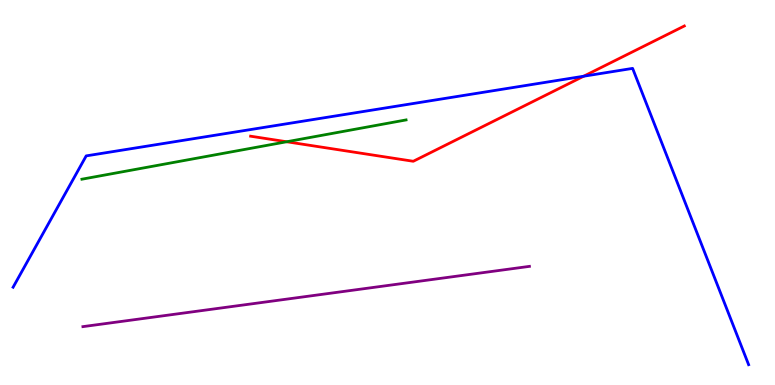[{'lines': ['blue', 'red'], 'intersections': [{'x': 7.53, 'y': 8.02}]}, {'lines': ['green', 'red'], 'intersections': [{'x': 3.7, 'y': 6.32}]}, {'lines': ['purple', 'red'], 'intersections': []}, {'lines': ['blue', 'green'], 'intersections': []}, {'lines': ['blue', 'purple'], 'intersections': []}, {'lines': ['green', 'purple'], 'intersections': []}]